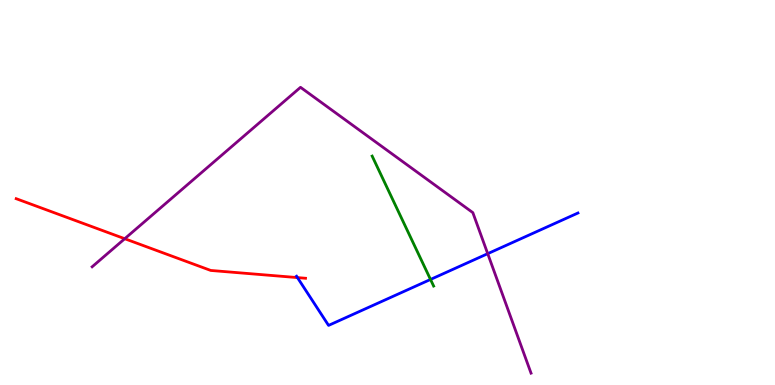[{'lines': ['blue', 'red'], 'intersections': [{'x': 3.84, 'y': 2.79}]}, {'lines': ['green', 'red'], 'intersections': []}, {'lines': ['purple', 'red'], 'intersections': [{'x': 1.61, 'y': 3.8}]}, {'lines': ['blue', 'green'], 'intersections': [{'x': 5.55, 'y': 2.74}]}, {'lines': ['blue', 'purple'], 'intersections': [{'x': 6.29, 'y': 3.41}]}, {'lines': ['green', 'purple'], 'intersections': []}]